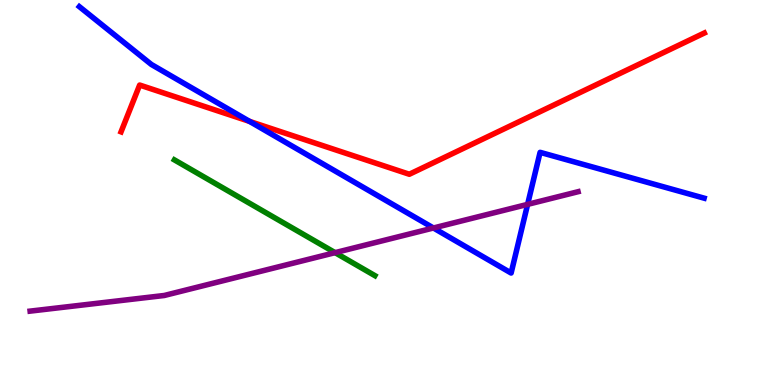[{'lines': ['blue', 'red'], 'intersections': [{'x': 3.22, 'y': 6.85}]}, {'lines': ['green', 'red'], 'intersections': []}, {'lines': ['purple', 'red'], 'intersections': []}, {'lines': ['blue', 'green'], 'intersections': []}, {'lines': ['blue', 'purple'], 'intersections': [{'x': 5.59, 'y': 4.08}, {'x': 6.81, 'y': 4.69}]}, {'lines': ['green', 'purple'], 'intersections': [{'x': 4.32, 'y': 3.44}]}]